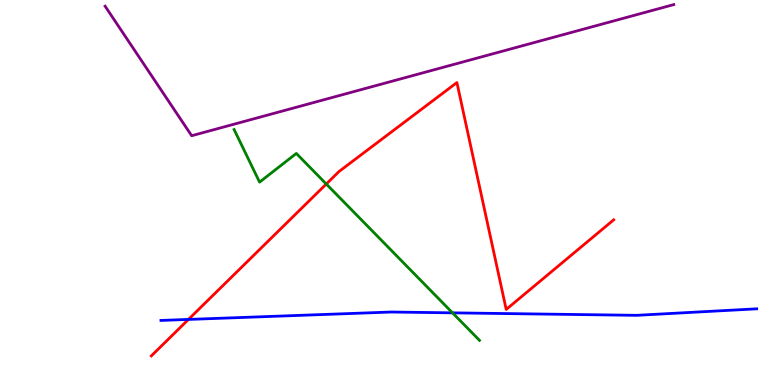[{'lines': ['blue', 'red'], 'intersections': [{'x': 2.43, 'y': 1.7}]}, {'lines': ['green', 'red'], 'intersections': [{'x': 4.21, 'y': 5.22}]}, {'lines': ['purple', 'red'], 'intersections': []}, {'lines': ['blue', 'green'], 'intersections': [{'x': 5.84, 'y': 1.87}]}, {'lines': ['blue', 'purple'], 'intersections': []}, {'lines': ['green', 'purple'], 'intersections': []}]